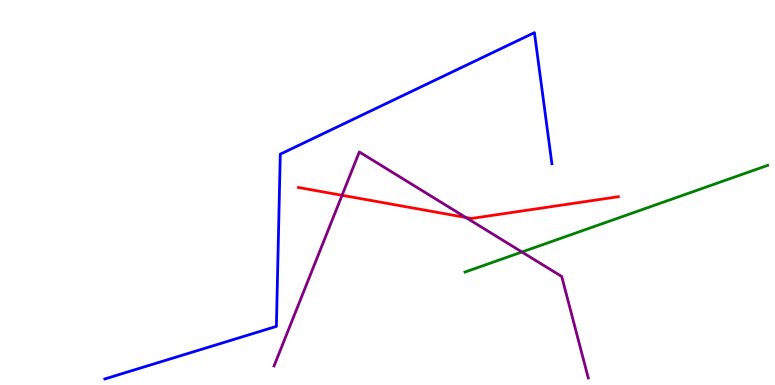[{'lines': ['blue', 'red'], 'intersections': []}, {'lines': ['green', 'red'], 'intersections': []}, {'lines': ['purple', 'red'], 'intersections': [{'x': 4.41, 'y': 4.93}, {'x': 6.01, 'y': 4.35}]}, {'lines': ['blue', 'green'], 'intersections': []}, {'lines': ['blue', 'purple'], 'intersections': []}, {'lines': ['green', 'purple'], 'intersections': [{'x': 6.73, 'y': 3.45}]}]